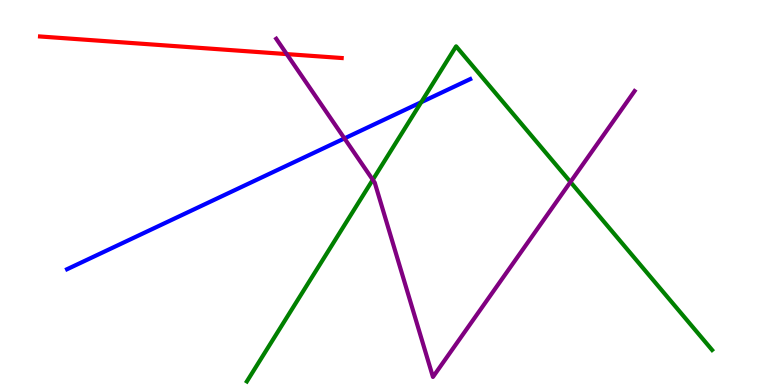[{'lines': ['blue', 'red'], 'intersections': []}, {'lines': ['green', 'red'], 'intersections': []}, {'lines': ['purple', 'red'], 'intersections': [{'x': 3.7, 'y': 8.59}]}, {'lines': ['blue', 'green'], 'intersections': [{'x': 5.43, 'y': 7.35}]}, {'lines': ['blue', 'purple'], 'intersections': [{'x': 4.44, 'y': 6.4}]}, {'lines': ['green', 'purple'], 'intersections': [{'x': 4.81, 'y': 5.33}, {'x': 7.36, 'y': 5.27}]}]